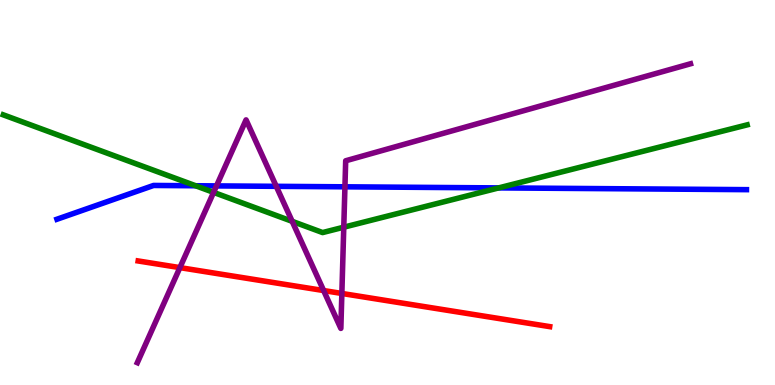[{'lines': ['blue', 'red'], 'intersections': []}, {'lines': ['green', 'red'], 'intersections': []}, {'lines': ['purple', 'red'], 'intersections': [{'x': 2.32, 'y': 3.05}, {'x': 4.18, 'y': 2.45}, {'x': 4.41, 'y': 2.38}]}, {'lines': ['blue', 'green'], 'intersections': [{'x': 2.52, 'y': 5.18}, {'x': 6.43, 'y': 5.12}]}, {'lines': ['blue', 'purple'], 'intersections': [{'x': 2.79, 'y': 5.17}, {'x': 3.56, 'y': 5.16}, {'x': 4.45, 'y': 5.15}]}, {'lines': ['green', 'purple'], 'intersections': [{'x': 2.76, 'y': 5.0}, {'x': 3.77, 'y': 4.25}, {'x': 4.44, 'y': 4.1}]}]